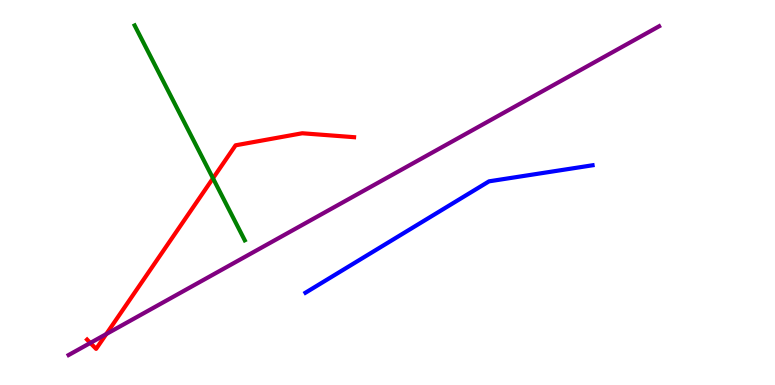[{'lines': ['blue', 'red'], 'intersections': []}, {'lines': ['green', 'red'], 'intersections': [{'x': 2.75, 'y': 5.37}]}, {'lines': ['purple', 'red'], 'intersections': [{'x': 1.17, 'y': 1.09}, {'x': 1.37, 'y': 1.32}]}, {'lines': ['blue', 'green'], 'intersections': []}, {'lines': ['blue', 'purple'], 'intersections': []}, {'lines': ['green', 'purple'], 'intersections': []}]